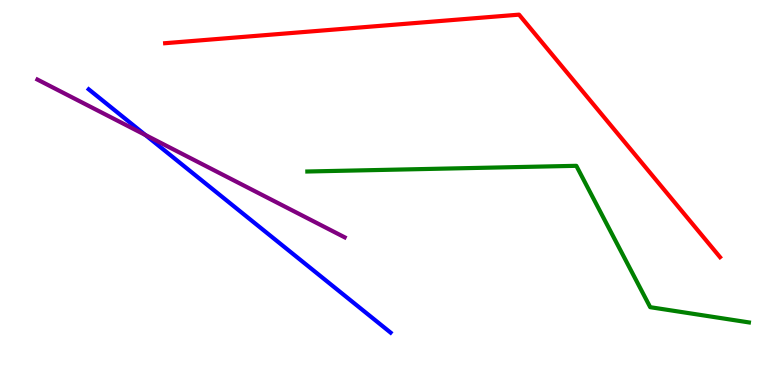[{'lines': ['blue', 'red'], 'intersections': []}, {'lines': ['green', 'red'], 'intersections': []}, {'lines': ['purple', 'red'], 'intersections': []}, {'lines': ['blue', 'green'], 'intersections': []}, {'lines': ['blue', 'purple'], 'intersections': [{'x': 1.88, 'y': 6.49}]}, {'lines': ['green', 'purple'], 'intersections': []}]